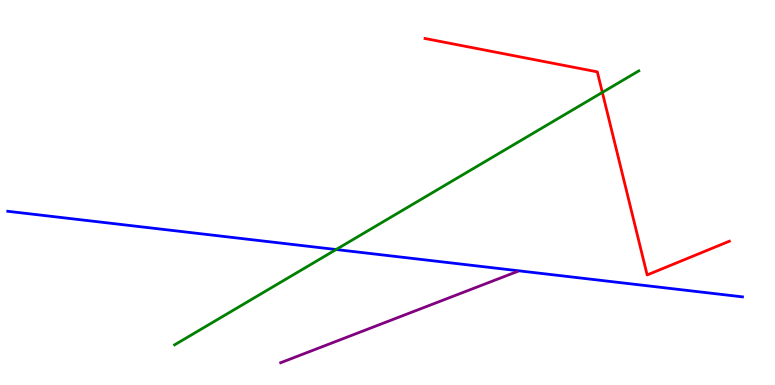[{'lines': ['blue', 'red'], 'intersections': []}, {'lines': ['green', 'red'], 'intersections': [{'x': 7.77, 'y': 7.6}]}, {'lines': ['purple', 'red'], 'intersections': []}, {'lines': ['blue', 'green'], 'intersections': [{'x': 4.34, 'y': 3.52}]}, {'lines': ['blue', 'purple'], 'intersections': []}, {'lines': ['green', 'purple'], 'intersections': []}]